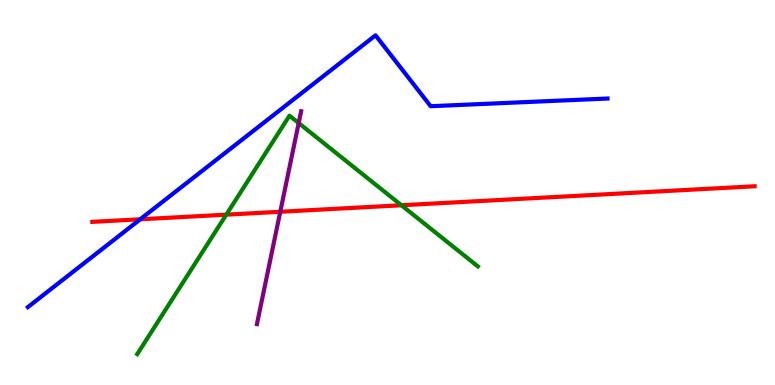[{'lines': ['blue', 'red'], 'intersections': [{'x': 1.81, 'y': 4.3}]}, {'lines': ['green', 'red'], 'intersections': [{'x': 2.92, 'y': 4.42}, {'x': 5.18, 'y': 4.67}]}, {'lines': ['purple', 'red'], 'intersections': [{'x': 3.62, 'y': 4.5}]}, {'lines': ['blue', 'green'], 'intersections': []}, {'lines': ['blue', 'purple'], 'intersections': []}, {'lines': ['green', 'purple'], 'intersections': [{'x': 3.85, 'y': 6.8}]}]